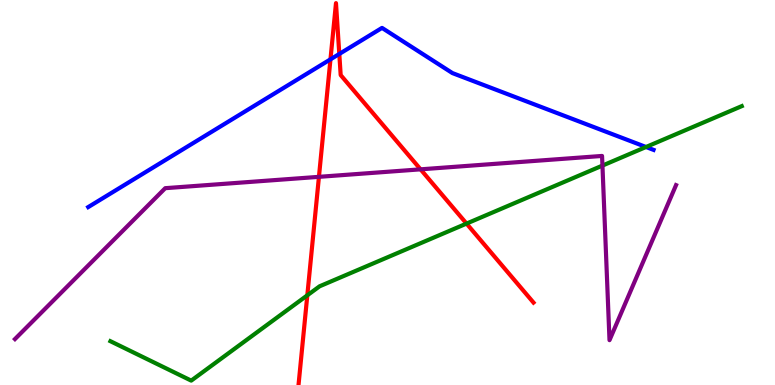[{'lines': ['blue', 'red'], 'intersections': [{'x': 4.26, 'y': 8.46}, {'x': 4.38, 'y': 8.6}]}, {'lines': ['green', 'red'], 'intersections': [{'x': 3.97, 'y': 2.33}, {'x': 6.02, 'y': 4.19}]}, {'lines': ['purple', 'red'], 'intersections': [{'x': 4.12, 'y': 5.41}, {'x': 5.43, 'y': 5.6}]}, {'lines': ['blue', 'green'], 'intersections': [{'x': 8.34, 'y': 6.18}]}, {'lines': ['blue', 'purple'], 'intersections': []}, {'lines': ['green', 'purple'], 'intersections': [{'x': 7.77, 'y': 5.7}]}]